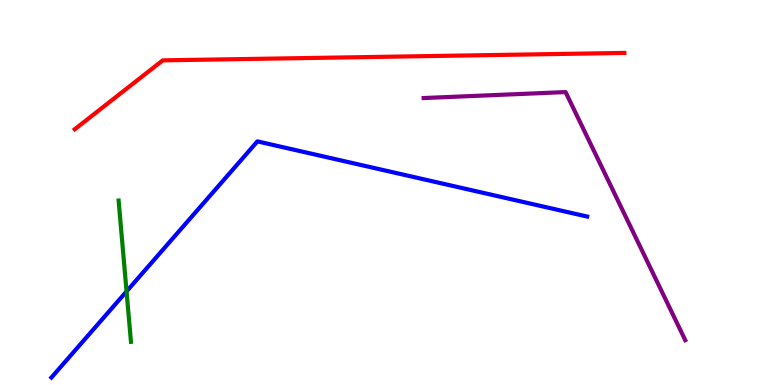[{'lines': ['blue', 'red'], 'intersections': []}, {'lines': ['green', 'red'], 'intersections': []}, {'lines': ['purple', 'red'], 'intersections': []}, {'lines': ['blue', 'green'], 'intersections': [{'x': 1.63, 'y': 2.43}]}, {'lines': ['blue', 'purple'], 'intersections': []}, {'lines': ['green', 'purple'], 'intersections': []}]